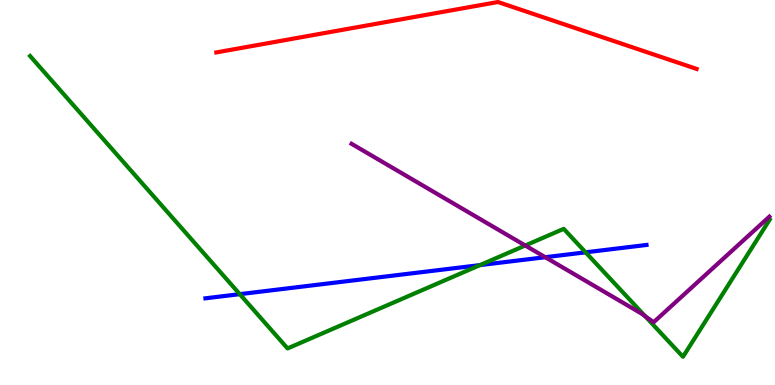[{'lines': ['blue', 'red'], 'intersections': []}, {'lines': ['green', 'red'], 'intersections': []}, {'lines': ['purple', 'red'], 'intersections': []}, {'lines': ['blue', 'green'], 'intersections': [{'x': 3.09, 'y': 2.36}, {'x': 6.19, 'y': 3.11}, {'x': 7.56, 'y': 3.45}]}, {'lines': ['blue', 'purple'], 'intersections': [{'x': 7.04, 'y': 3.32}]}, {'lines': ['green', 'purple'], 'intersections': [{'x': 6.78, 'y': 3.62}, {'x': 8.32, 'y': 1.79}]}]